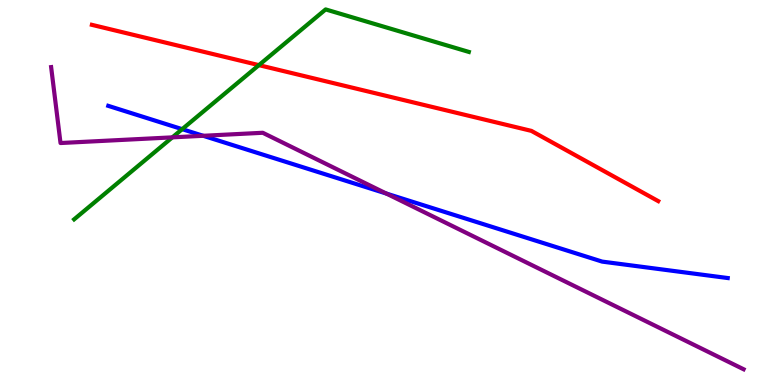[{'lines': ['blue', 'red'], 'intersections': []}, {'lines': ['green', 'red'], 'intersections': [{'x': 3.34, 'y': 8.31}]}, {'lines': ['purple', 'red'], 'intersections': []}, {'lines': ['blue', 'green'], 'intersections': [{'x': 2.35, 'y': 6.65}]}, {'lines': ['blue', 'purple'], 'intersections': [{'x': 2.62, 'y': 6.47}, {'x': 4.98, 'y': 4.97}]}, {'lines': ['green', 'purple'], 'intersections': [{'x': 2.22, 'y': 6.43}]}]